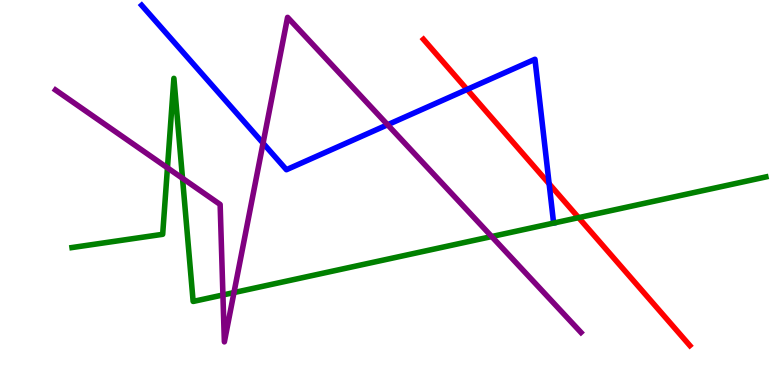[{'lines': ['blue', 'red'], 'intersections': [{'x': 6.03, 'y': 7.68}, {'x': 7.09, 'y': 5.23}]}, {'lines': ['green', 'red'], 'intersections': [{'x': 7.47, 'y': 4.35}]}, {'lines': ['purple', 'red'], 'intersections': []}, {'lines': ['blue', 'green'], 'intersections': []}, {'lines': ['blue', 'purple'], 'intersections': [{'x': 3.39, 'y': 6.28}, {'x': 5.0, 'y': 6.76}]}, {'lines': ['green', 'purple'], 'intersections': [{'x': 2.16, 'y': 5.64}, {'x': 2.36, 'y': 5.37}, {'x': 2.88, 'y': 2.34}, {'x': 3.02, 'y': 2.4}, {'x': 6.34, 'y': 3.86}]}]